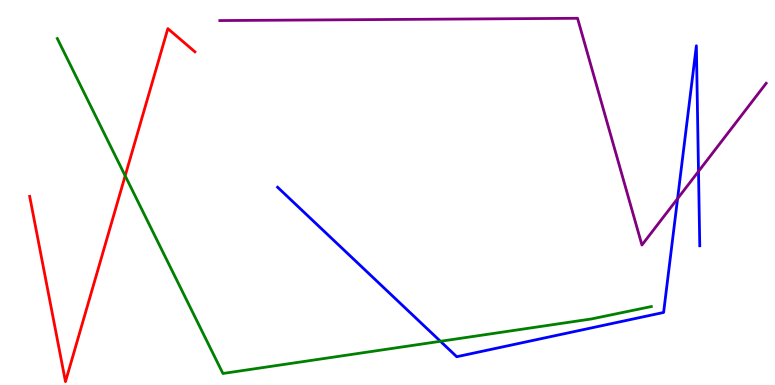[{'lines': ['blue', 'red'], 'intersections': []}, {'lines': ['green', 'red'], 'intersections': [{'x': 1.62, 'y': 5.43}]}, {'lines': ['purple', 'red'], 'intersections': []}, {'lines': ['blue', 'green'], 'intersections': [{'x': 5.68, 'y': 1.14}]}, {'lines': ['blue', 'purple'], 'intersections': [{'x': 8.74, 'y': 4.84}, {'x': 9.01, 'y': 5.55}]}, {'lines': ['green', 'purple'], 'intersections': []}]